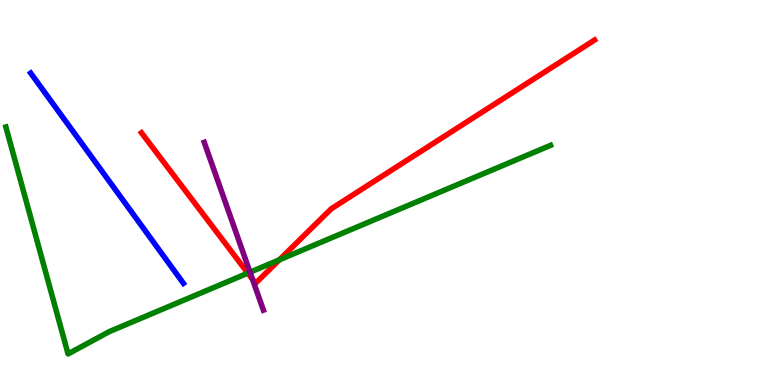[{'lines': ['blue', 'red'], 'intersections': []}, {'lines': ['green', 'red'], 'intersections': [{'x': 3.2, 'y': 2.91}, {'x': 3.6, 'y': 3.25}]}, {'lines': ['purple', 'red'], 'intersections': [{'x': 3.26, 'y': 2.74}]}, {'lines': ['blue', 'green'], 'intersections': []}, {'lines': ['blue', 'purple'], 'intersections': []}, {'lines': ['green', 'purple'], 'intersections': [{'x': 3.23, 'y': 2.93}]}]